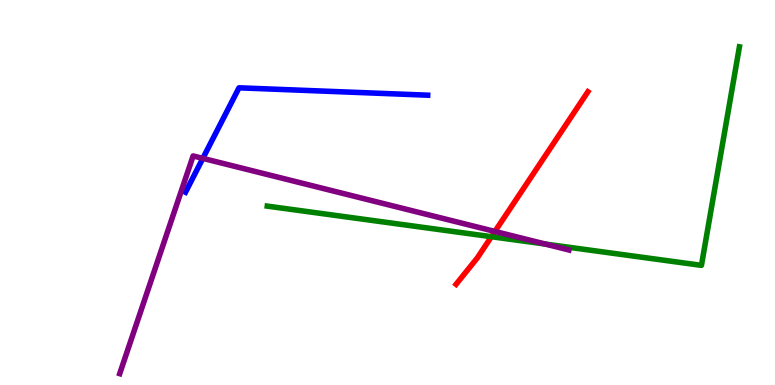[{'lines': ['blue', 'red'], 'intersections': []}, {'lines': ['green', 'red'], 'intersections': [{'x': 6.34, 'y': 3.85}]}, {'lines': ['purple', 'red'], 'intersections': [{'x': 6.39, 'y': 3.99}]}, {'lines': ['blue', 'green'], 'intersections': []}, {'lines': ['blue', 'purple'], 'intersections': [{'x': 2.62, 'y': 5.89}]}, {'lines': ['green', 'purple'], 'intersections': [{'x': 7.04, 'y': 3.66}]}]